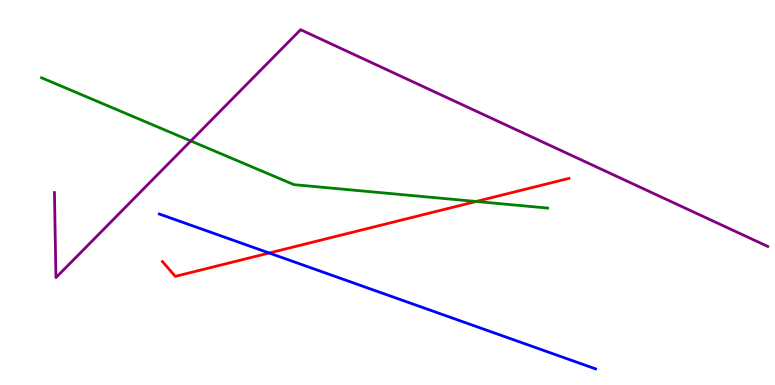[{'lines': ['blue', 'red'], 'intersections': [{'x': 3.47, 'y': 3.43}]}, {'lines': ['green', 'red'], 'intersections': [{'x': 6.14, 'y': 4.77}]}, {'lines': ['purple', 'red'], 'intersections': []}, {'lines': ['blue', 'green'], 'intersections': []}, {'lines': ['blue', 'purple'], 'intersections': []}, {'lines': ['green', 'purple'], 'intersections': [{'x': 2.46, 'y': 6.34}]}]